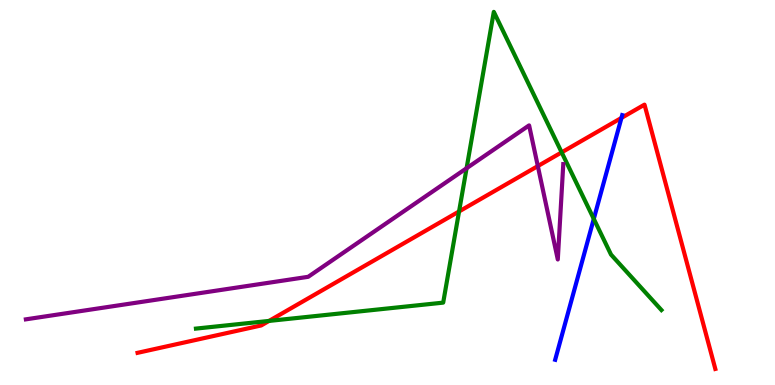[{'lines': ['blue', 'red'], 'intersections': [{'x': 8.02, 'y': 6.94}]}, {'lines': ['green', 'red'], 'intersections': [{'x': 3.47, 'y': 1.66}, {'x': 5.92, 'y': 4.51}, {'x': 7.25, 'y': 6.04}]}, {'lines': ['purple', 'red'], 'intersections': [{'x': 6.94, 'y': 5.69}]}, {'lines': ['blue', 'green'], 'intersections': [{'x': 7.66, 'y': 4.31}]}, {'lines': ['blue', 'purple'], 'intersections': []}, {'lines': ['green', 'purple'], 'intersections': [{'x': 6.02, 'y': 5.63}]}]